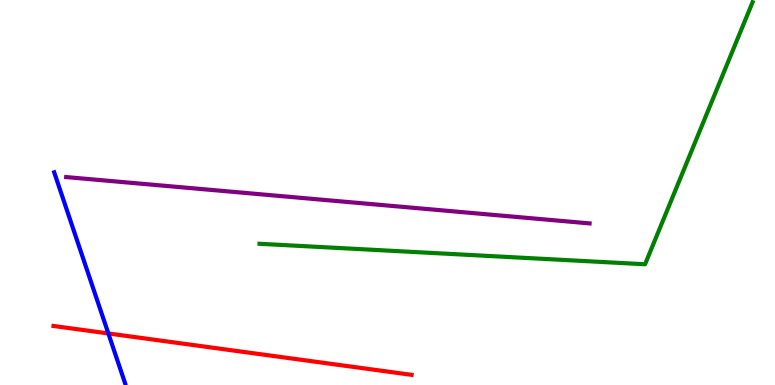[{'lines': ['blue', 'red'], 'intersections': [{'x': 1.4, 'y': 1.34}]}, {'lines': ['green', 'red'], 'intersections': []}, {'lines': ['purple', 'red'], 'intersections': []}, {'lines': ['blue', 'green'], 'intersections': []}, {'lines': ['blue', 'purple'], 'intersections': []}, {'lines': ['green', 'purple'], 'intersections': []}]